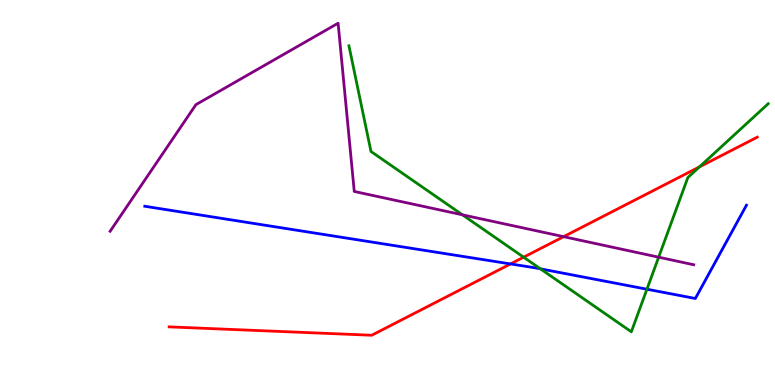[{'lines': ['blue', 'red'], 'intersections': [{'x': 6.59, 'y': 3.14}]}, {'lines': ['green', 'red'], 'intersections': [{'x': 6.76, 'y': 3.32}, {'x': 9.03, 'y': 5.67}]}, {'lines': ['purple', 'red'], 'intersections': [{'x': 7.27, 'y': 3.85}]}, {'lines': ['blue', 'green'], 'intersections': [{'x': 6.97, 'y': 3.02}, {'x': 8.35, 'y': 2.49}]}, {'lines': ['blue', 'purple'], 'intersections': []}, {'lines': ['green', 'purple'], 'intersections': [{'x': 5.97, 'y': 4.42}, {'x': 8.5, 'y': 3.32}]}]